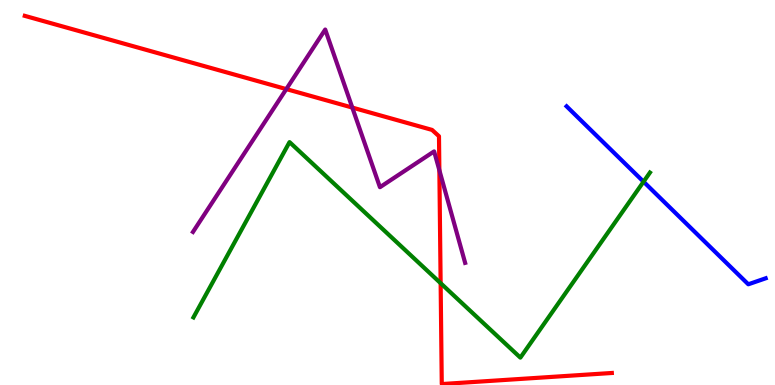[{'lines': ['blue', 'red'], 'intersections': []}, {'lines': ['green', 'red'], 'intersections': [{'x': 5.69, 'y': 2.64}]}, {'lines': ['purple', 'red'], 'intersections': [{'x': 3.69, 'y': 7.69}, {'x': 4.55, 'y': 7.21}, {'x': 5.67, 'y': 5.58}]}, {'lines': ['blue', 'green'], 'intersections': [{'x': 8.3, 'y': 5.28}]}, {'lines': ['blue', 'purple'], 'intersections': []}, {'lines': ['green', 'purple'], 'intersections': []}]